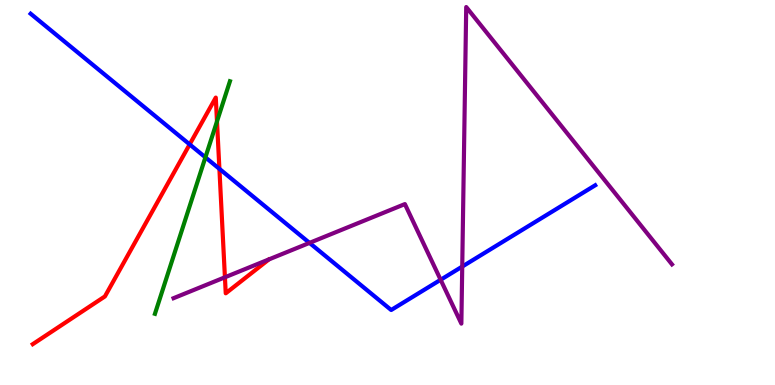[{'lines': ['blue', 'red'], 'intersections': [{'x': 2.45, 'y': 6.25}, {'x': 2.83, 'y': 5.61}]}, {'lines': ['green', 'red'], 'intersections': [{'x': 2.8, 'y': 6.85}]}, {'lines': ['purple', 'red'], 'intersections': [{'x': 2.9, 'y': 2.8}]}, {'lines': ['blue', 'green'], 'intersections': [{'x': 2.65, 'y': 5.91}]}, {'lines': ['blue', 'purple'], 'intersections': [{'x': 3.99, 'y': 3.69}, {'x': 5.69, 'y': 2.73}, {'x': 5.96, 'y': 3.08}]}, {'lines': ['green', 'purple'], 'intersections': []}]